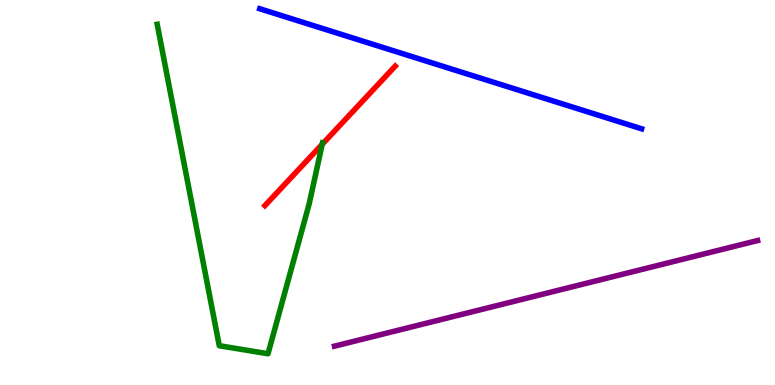[{'lines': ['blue', 'red'], 'intersections': []}, {'lines': ['green', 'red'], 'intersections': [{'x': 4.16, 'y': 6.25}]}, {'lines': ['purple', 'red'], 'intersections': []}, {'lines': ['blue', 'green'], 'intersections': []}, {'lines': ['blue', 'purple'], 'intersections': []}, {'lines': ['green', 'purple'], 'intersections': []}]